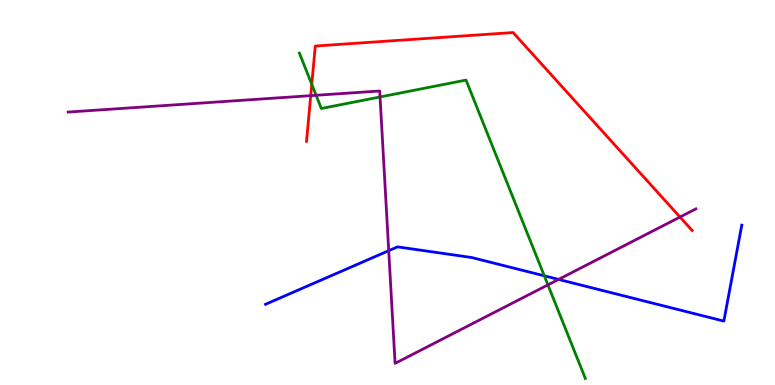[{'lines': ['blue', 'red'], 'intersections': []}, {'lines': ['green', 'red'], 'intersections': [{'x': 4.02, 'y': 7.81}]}, {'lines': ['purple', 'red'], 'intersections': [{'x': 4.01, 'y': 7.52}, {'x': 8.77, 'y': 4.36}]}, {'lines': ['blue', 'green'], 'intersections': [{'x': 7.02, 'y': 2.84}]}, {'lines': ['blue', 'purple'], 'intersections': [{'x': 5.02, 'y': 3.49}, {'x': 7.21, 'y': 2.74}]}, {'lines': ['green', 'purple'], 'intersections': [{'x': 4.08, 'y': 7.52}, {'x': 4.9, 'y': 7.48}, {'x': 7.07, 'y': 2.6}]}]